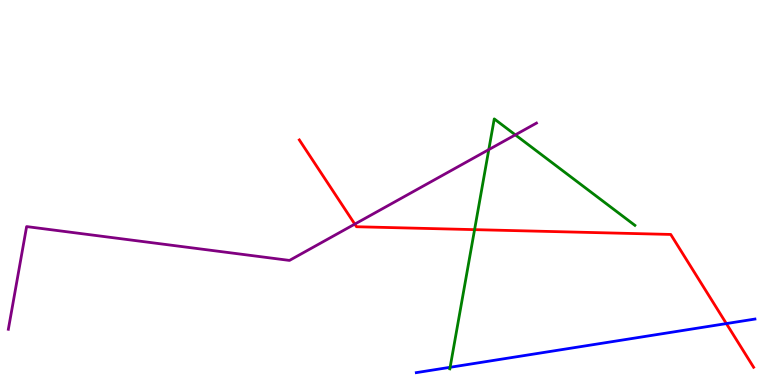[{'lines': ['blue', 'red'], 'intersections': [{'x': 9.37, 'y': 1.6}]}, {'lines': ['green', 'red'], 'intersections': [{'x': 6.12, 'y': 4.04}]}, {'lines': ['purple', 'red'], 'intersections': [{'x': 4.58, 'y': 4.18}]}, {'lines': ['blue', 'green'], 'intersections': [{'x': 5.81, 'y': 0.46}]}, {'lines': ['blue', 'purple'], 'intersections': []}, {'lines': ['green', 'purple'], 'intersections': [{'x': 6.31, 'y': 6.11}, {'x': 6.65, 'y': 6.5}]}]